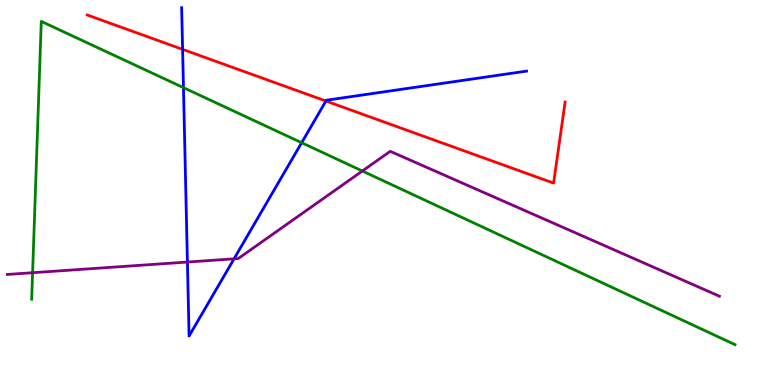[{'lines': ['blue', 'red'], 'intersections': [{'x': 2.36, 'y': 8.72}, {'x': 4.21, 'y': 7.38}]}, {'lines': ['green', 'red'], 'intersections': []}, {'lines': ['purple', 'red'], 'intersections': []}, {'lines': ['blue', 'green'], 'intersections': [{'x': 2.37, 'y': 7.72}, {'x': 3.89, 'y': 6.29}]}, {'lines': ['blue', 'purple'], 'intersections': [{'x': 2.42, 'y': 3.19}, {'x': 3.02, 'y': 3.28}]}, {'lines': ['green', 'purple'], 'intersections': [{'x': 0.421, 'y': 2.92}, {'x': 4.68, 'y': 5.56}]}]